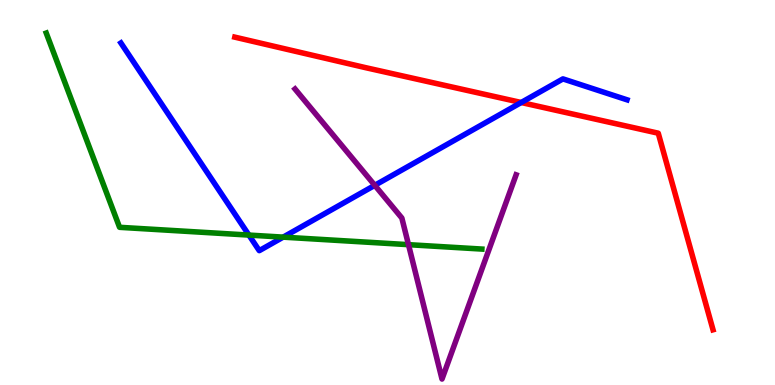[{'lines': ['blue', 'red'], 'intersections': [{'x': 6.73, 'y': 7.34}]}, {'lines': ['green', 'red'], 'intersections': []}, {'lines': ['purple', 'red'], 'intersections': []}, {'lines': ['blue', 'green'], 'intersections': [{'x': 3.21, 'y': 3.89}, {'x': 3.65, 'y': 3.84}]}, {'lines': ['blue', 'purple'], 'intersections': [{'x': 4.84, 'y': 5.19}]}, {'lines': ['green', 'purple'], 'intersections': [{'x': 5.27, 'y': 3.65}]}]